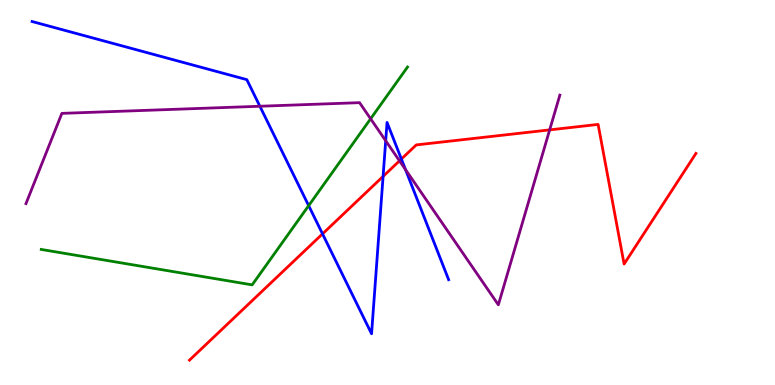[{'lines': ['blue', 'red'], 'intersections': [{'x': 4.16, 'y': 3.93}, {'x': 4.94, 'y': 5.42}, {'x': 5.18, 'y': 5.87}]}, {'lines': ['green', 'red'], 'intersections': []}, {'lines': ['purple', 'red'], 'intersections': [{'x': 5.15, 'y': 5.82}, {'x': 7.09, 'y': 6.63}]}, {'lines': ['blue', 'green'], 'intersections': [{'x': 3.98, 'y': 4.66}]}, {'lines': ['blue', 'purple'], 'intersections': [{'x': 3.35, 'y': 7.24}, {'x': 4.98, 'y': 6.34}, {'x': 5.23, 'y': 5.59}]}, {'lines': ['green', 'purple'], 'intersections': [{'x': 4.78, 'y': 6.91}]}]